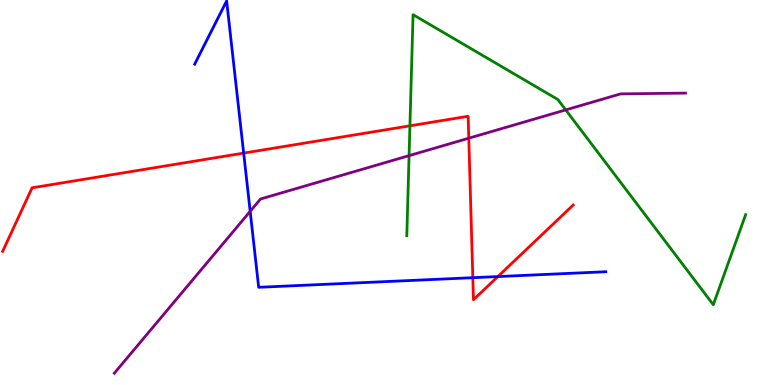[{'lines': ['blue', 'red'], 'intersections': [{'x': 3.14, 'y': 6.02}, {'x': 6.1, 'y': 2.79}, {'x': 6.42, 'y': 2.82}]}, {'lines': ['green', 'red'], 'intersections': [{'x': 5.29, 'y': 6.73}]}, {'lines': ['purple', 'red'], 'intersections': [{'x': 6.05, 'y': 6.41}]}, {'lines': ['blue', 'green'], 'intersections': []}, {'lines': ['blue', 'purple'], 'intersections': [{'x': 3.23, 'y': 4.51}]}, {'lines': ['green', 'purple'], 'intersections': [{'x': 5.28, 'y': 5.96}, {'x': 7.3, 'y': 7.15}]}]